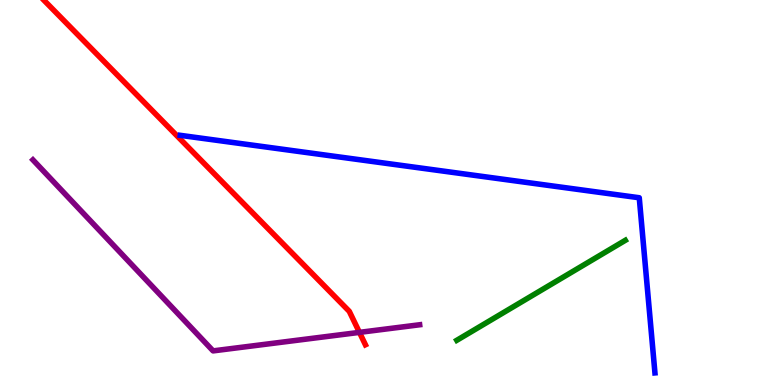[{'lines': ['blue', 'red'], 'intersections': []}, {'lines': ['green', 'red'], 'intersections': []}, {'lines': ['purple', 'red'], 'intersections': [{'x': 4.64, 'y': 1.37}]}, {'lines': ['blue', 'green'], 'intersections': []}, {'lines': ['blue', 'purple'], 'intersections': []}, {'lines': ['green', 'purple'], 'intersections': []}]